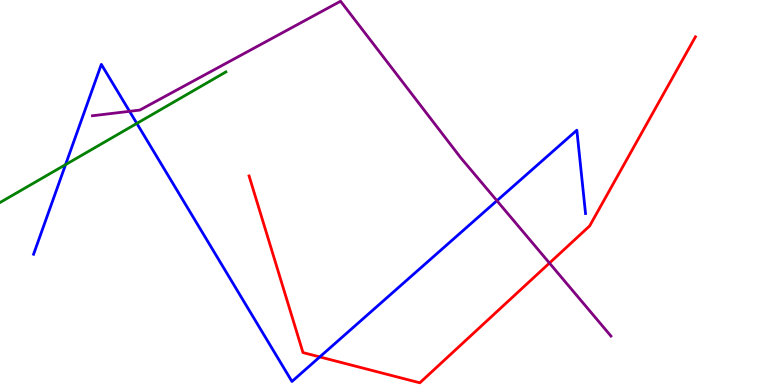[{'lines': ['blue', 'red'], 'intersections': [{'x': 4.13, 'y': 0.729}]}, {'lines': ['green', 'red'], 'intersections': []}, {'lines': ['purple', 'red'], 'intersections': [{'x': 7.09, 'y': 3.17}]}, {'lines': ['blue', 'green'], 'intersections': [{'x': 0.846, 'y': 5.72}, {'x': 1.77, 'y': 6.79}]}, {'lines': ['blue', 'purple'], 'intersections': [{'x': 1.67, 'y': 7.11}, {'x': 6.41, 'y': 4.79}]}, {'lines': ['green', 'purple'], 'intersections': []}]